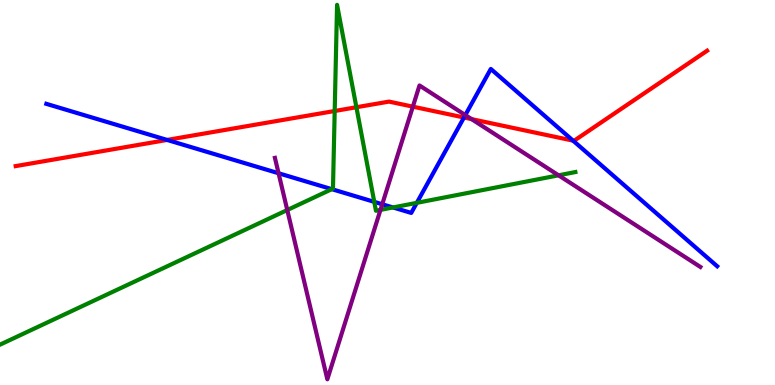[{'lines': ['blue', 'red'], 'intersections': [{'x': 2.16, 'y': 6.37}, {'x': 5.99, 'y': 6.95}, {'x': 7.39, 'y': 6.35}]}, {'lines': ['green', 'red'], 'intersections': [{'x': 4.32, 'y': 7.12}, {'x': 4.6, 'y': 7.21}]}, {'lines': ['purple', 'red'], 'intersections': [{'x': 5.33, 'y': 7.23}, {'x': 6.08, 'y': 6.91}]}, {'lines': ['blue', 'green'], 'intersections': [{'x': 4.28, 'y': 5.09}, {'x': 4.83, 'y': 4.76}, {'x': 5.07, 'y': 4.61}, {'x': 5.38, 'y': 4.73}]}, {'lines': ['blue', 'purple'], 'intersections': [{'x': 3.59, 'y': 5.5}, {'x': 4.93, 'y': 4.69}, {'x': 6.0, 'y': 7.01}]}, {'lines': ['green', 'purple'], 'intersections': [{'x': 3.71, 'y': 4.54}, {'x': 4.91, 'y': 4.55}, {'x': 7.21, 'y': 5.45}]}]